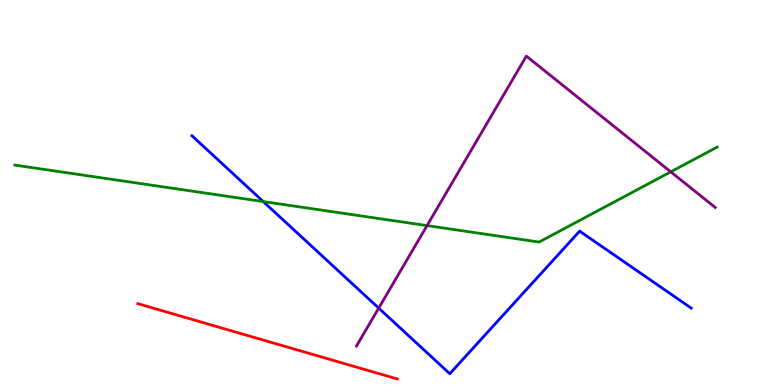[{'lines': ['blue', 'red'], 'intersections': []}, {'lines': ['green', 'red'], 'intersections': []}, {'lines': ['purple', 'red'], 'intersections': []}, {'lines': ['blue', 'green'], 'intersections': [{'x': 3.4, 'y': 4.76}]}, {'lines': ['blue', 'purple'], 'intersections': [{'x': 4.89, 'y': 2.0}]}, {'lines': ['green', 'purple'], 'intersections': [{'x': 5.51, 'y': 4.14}, {'x': 8.65, 'y': 5.54}]}]